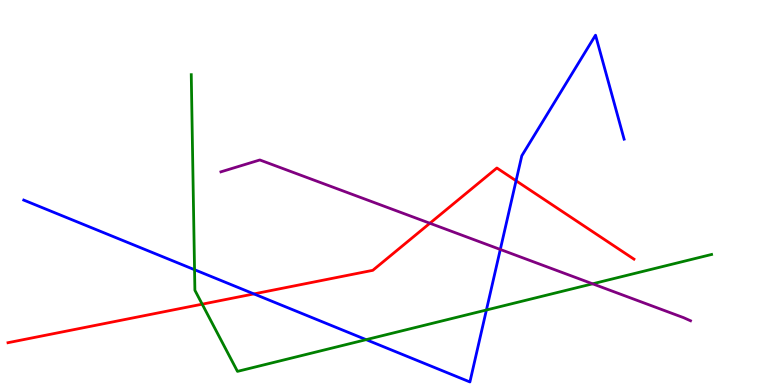[{'lines': ['blue', 'red'], 'intersections': [{'x': 3.28, 'y': 2.37}, {'x': 6.66, 'y': 5.3}]}, {'lines': ['green', 'red'], 'intersections': [{'x': 2.61, 'y': 2.1}]}, {'lines': ['purple', 'red'], 'intersections': [{'x': 5.55, 'y': 4.2}]}, {'lines': ['blue', 'green'], 'intersections': [{'x': 2.51, 'y': 2.99}, {'x': 4.72, 'y': 1.18}, {'x': 6.28, 'y': 1.95}]}, {'lines': ['blue', 'purple'], 'intersections': [{'x': 6.46, 'y': 3.52}]}, {'lines': ['green', 'purple'], 'intersections': [{'x': 7.65, 'y': 2.63}]}]